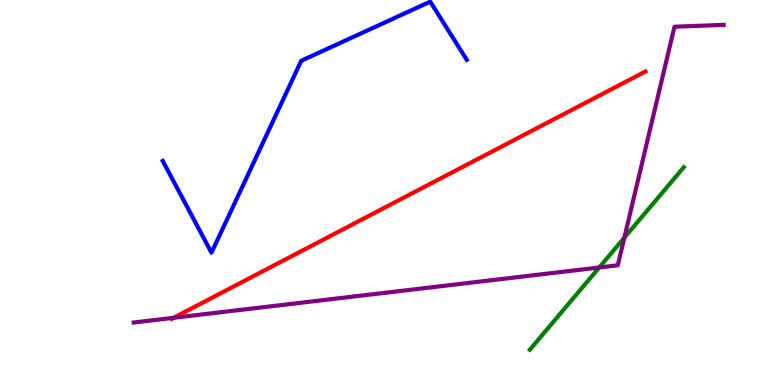[{'lines': ['blue', 'red'], 'intersections': []}, {'lines': ['green', 'red'], 'intersections': []}, {'lines': ['purple', 'red'], 'intersections': [{'x': 2.24, 'y': 1.75}]}, {'lines': ['blue', 'green'], 'intersections': []}, {'lines': ['blue', 'purple'], 'intersections': []}, {'lines': ['green', 'purple'], 'intersections': [{'x': 7.73, 'y': 3.05}, {'x': 8.06, 'y': 3.83}]}]